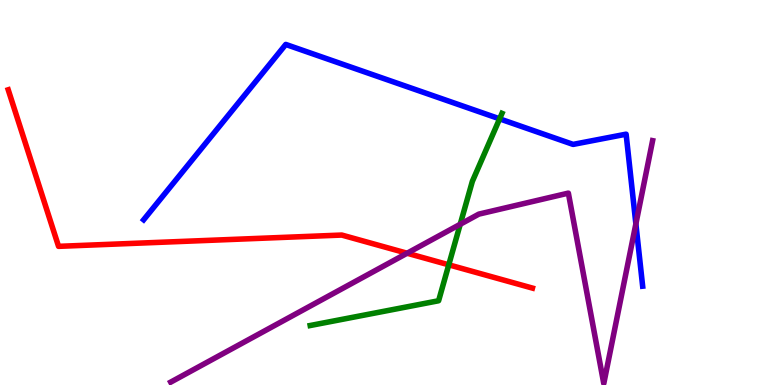[{'lines': ['blue', 'red'], 'intersections': []}, {'lines': ['green', 'red'], 'intersections': [{'x': 5.79, 'y': 3.12}]}, {'lines': ['purple', 'red'], 'intersections': [{'x': 5.25, 'y': 3.42}]}, {'lines': ['blue', 'green'], 'intersections': [{'x': 6.45, 'y': 6.91}]}, {'lines': ['blue', 'purple'], 'intersections': [{'x': 8.2, 'y': 4.19}]}, {'lines': ['green', 'purple'], 'intersections': [{'x': 5.94, 'y': 4.17}]}]